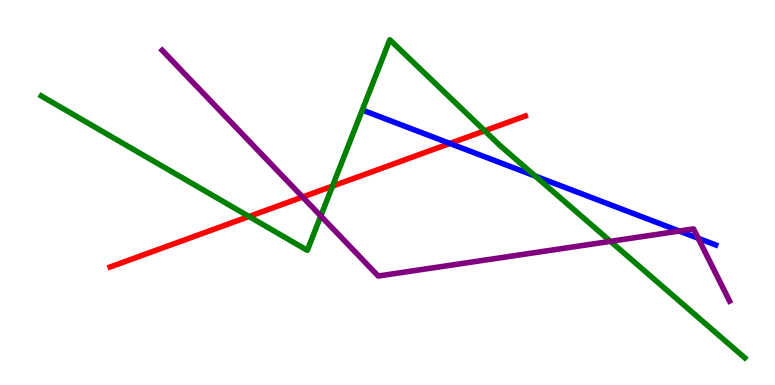[{'lines': ['blue', 'red'], 'intersections': [{'x': 5.8, 'y': 6.27}]}, {'lines': ['green', 'red'], 'intersections': [{'x': 3.21, 'y': 4.38}, {'x': 4.29, 'y': 5.16}, {'x': 6.25, 'y': 6.6}]}, {'lines': ['purple', 'red'], 'intersections': [{'x': 3.9, 'y': 4.88}]}, {'lines': ['blue', 'green'], 'intersections': [{'x': 6.91, 'y': 5.43}]}, {'lines': ['blue', 'purple'], 'intersections': [{'x': 8.77, 'y': 4.0}, {'x': 9.01, 'y': 3.81}]}, {'lines': ['green', 'purple'], 'intersections': [{'x': 4.14, 'y': 4.39}, {'x': 7.88, 'y': 3.73}]}]